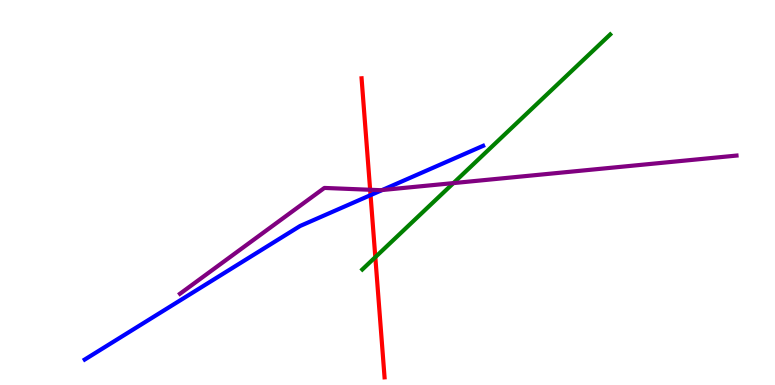[{'lines': ['blue', 'red'], 'intersections': [{'x': 4.78, 'y': 4.93}]}, {'lines': ['green', 'red'], 'intersections': [{'x': 4.84, 'y': 3.32}]}, {'lines': ['purple', 'red'], 'intersections': [{'x': 4.78, 'y': 5.07}]}, {'lines': ['blue', 'green'], 'intersections': []}, {'lines': ['blue', 'purple'], 'intersections': [{'x': 4.93, 'y': 5.06}]}, {'lines': ['green', 'purple'], 'intersections': [{'x': 5.85, 'y': 5.24}]}]